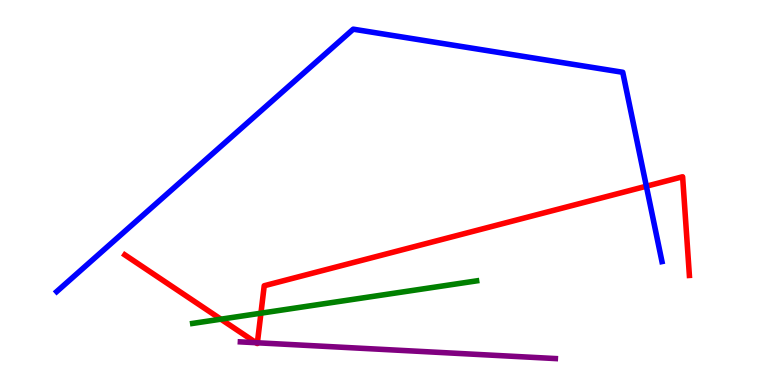[{'lines': ['blue', 'red'], 'intersections': [{'x': 8.34, 'y': 5.16}]}, {'lines': ['green', 'red'], 'intersections': [{'x': 2.85, 'y': 1.71}, {'x': 3.37, 'y': 1.87}]}, {'lines': ['purple', 'red'], 'intersections': [{'x': 3.3, 'y': 1.1}, {'x': 3.32, 'y': 1.1}]}, {'lines': ['blue', 'green'], 'intersections': []}, {'lines': ['blue', 'purple'], 'intersections': []}, {'lines': ['green', 'purple'], 'intersections': []}]